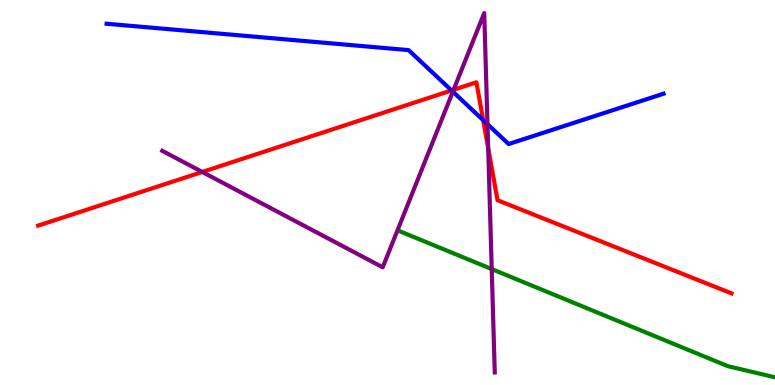[{'lines': ['blue', 'red'], 'intersections': [{'x': 5.83, 'y': 7.65}, {'x': 6.23, 'y': 6.88}]}, {'lines': ['green', 'red'], 'intersections': []}, {'lines': ['purple', 'red'], 'intersections': [{'x': 2.61, 'y': 5.53}, {'x': 5.85, 'y': 7.67}, {'x': 6.3, 'y': 6.15}]}, {'lines': ['blue', 'green'], 'intersections': []}, {'lines': ['blue', 'purple'], 'intersections': [{'x': 5.84, 'y': 7.62}, {'x': 6.29, 'y': 6.77}]}, {'lines': ['green', 'purple'], 'intersections': [{'x': 6.34, 'y': 3.01}]}]